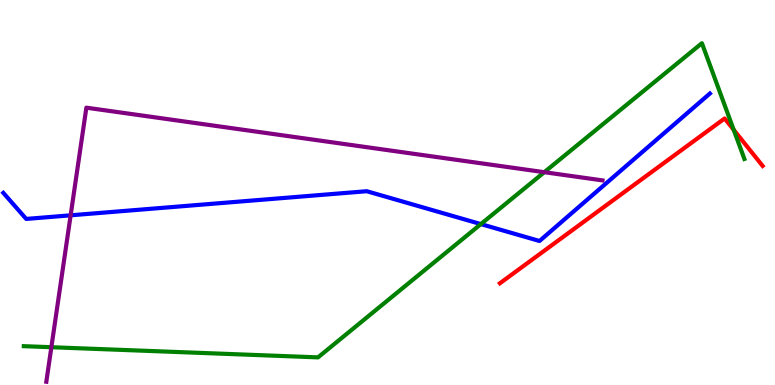[{'lines': ['blue', 'red'], 'intersections': []}, {'lines': ['green', 'red'], 'intersections': [{'x': 9.47, 'y': 6.63}]}, {'lines': ['purple', 'red'], 'intersections': []}, {'lines': ['blue', 'green'], 'intersections': [{'x': 6.2, 'y': 4.18}]}, {'lines': ['blue', 'purple'], 'intersections': [{'x': 0.911, 'y': 4.41}]}, {'lines': ['green', 'purple'], 'intersections': [{'x': 0.663, 'y': 0.981}, {'x': 7.02, 'y': 5.53}]}]